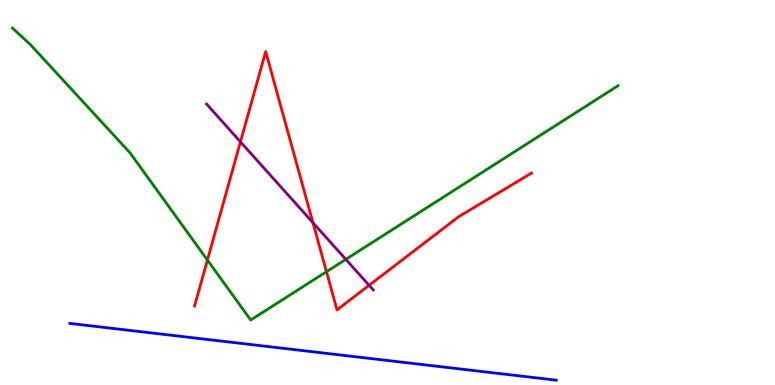[{'lines': ['blue', 'red'], 'intersections': []}, {'lines': ['green', 'red'], 'intersections': [{'x': 2.68, 'y': 3.25}, {'x': 4.21, 'y': 2.94}]}, {'lines': ['purple', 'red'], 'intersections': [{'x': 3.1, 'y': 6.32}, {'x': 4.04, 'y': 4.22}, {'x': 4.76, 'y': 2.59}]}, {'lines': ['blue', 'green'], 'intersections': []}, {'lines': ['blue', 'purple'], 'intersections': []}, {'lines': ['green', 'purple'], 'intersections': [{'x': 4.46, 'y': 3.26}]}]